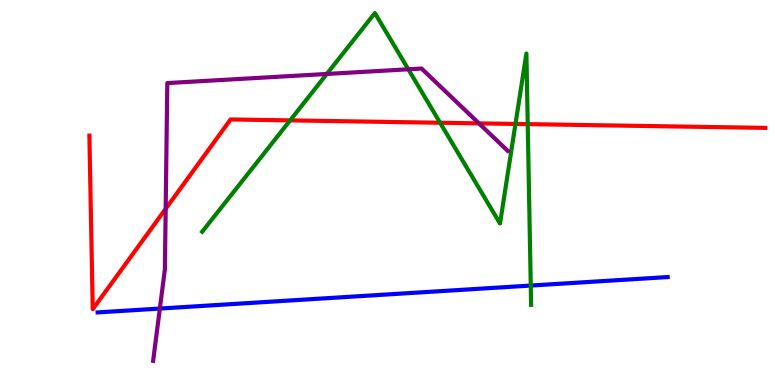[{'lines': ['blue', 'red'], 'intersections': []}, {'lines': ['green', 'red'], 'intersections': [{'x': 3.74, 'y': 6.87}, {'x': 5.68, 'y': 6.81}, {'x': 6.65, 'y': 6.78}, {'x': 6.81, 'y': 6.78}]}, {'lines': ['purple', 'red'], 'intersections': [{'x': 2.14, 'y': 4.58}, {'x': 6.18, 'y': 6.8}]}, {'lines': ['blue', 'green'], 'intersections': [{'x': 6.85, 'y': 2.58}]}, {'lines': ['blue', 'purple'], 'intersections': [{'x': 2.06, 'y': 1.99}]}, {'lines': ['green', 'purple'], 'intersections': [{'x': 4.22, 'y': 8.08}, {'x': 5.27, 'y': 8.2}]}]